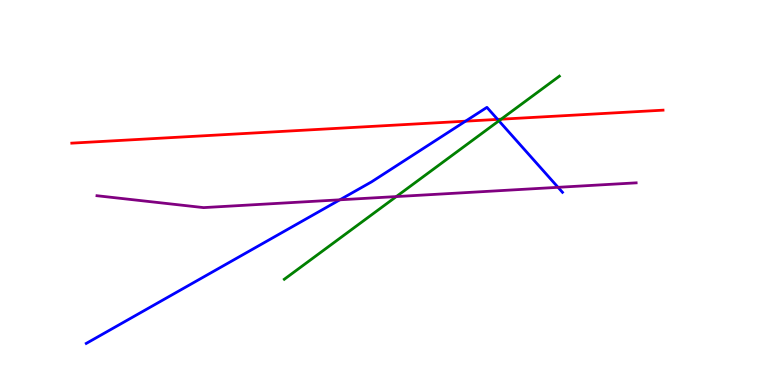[{'lines': ['blue', 'red'], 'intersections': [{'x': 6.01, 'y': 6.85}, {'x': 6.42, 'y': 6.9}]}, {'lines': ['green', 'red'], 'intersections': [{'x': 6.47, 'y': 6.9}]}, {'lines': ['purple', 'red'], 'intersections': []}, {'lines': ['blue', 'green'], 'intersections': [{'x': 6.44, 'y': 6.86}]}, {'lines': ['blue', 'purple'], 'intersections': [{'x': 4.39, 'y': 4.81}, {'x': 7.2, 'y': 5.13}]}, {'lines': ['green', 'purple'], 'intersections': [{'x': 5.11, 'y': 4.89}]}]